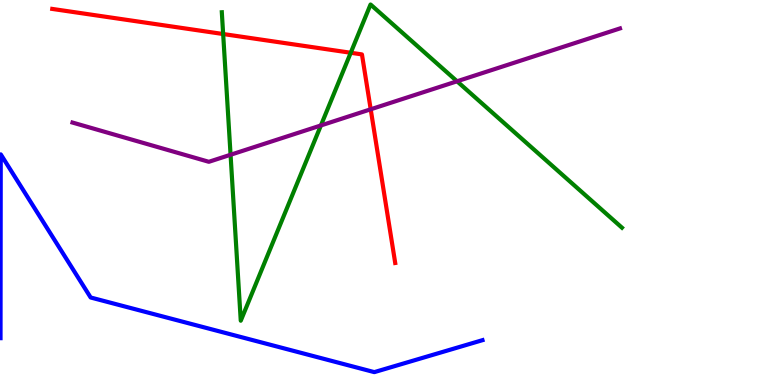[{'lines': ['blue', 'red'], 'intersections': []}, {'lines': ['green', 'red'], 'intersections': [{'x': 2.88, 'y': 9.12}, {'x': 4.53, 'y': 8.63}]}, {'lines': ['purple', 'red'], 'intersections': [{'x': 4.78, 'y': 7.16}]}, {'lines': ['blue', 'green'], 'intersections': []}, {'lines': ['blue', 'purple'], 'intersections': []}, {'lines': ['green', 'purple'], 'intersections': [{'x': 2.98, 'y': 5.98}, {'x': 4.14, 'y': 6.74}, {'x': 5.9, 'y': 7.89}]}]